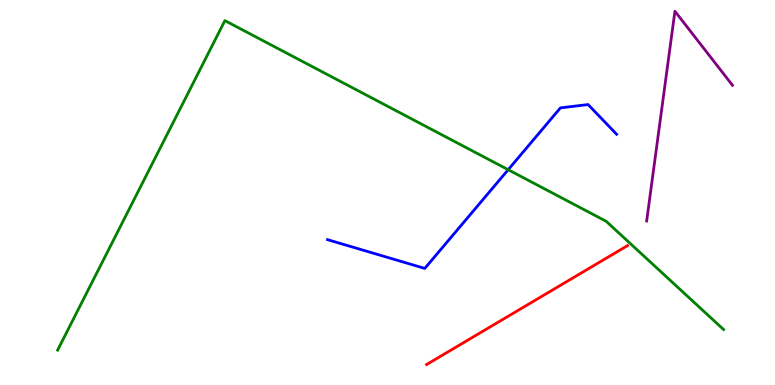[{'lines': ['blue', 'red'], 'intersections': []}, {'lines': ['green', 'red'], 'intersections': []}, {'lines': ['purple', 'red'], 'intersections': []}, {'lines': ['blue', 'green'], 'intersections': [{'x': 6.56, 'y': 5.59}]}, {'lines': ['blue', 'purple'], 'intersections': []}, {'lines': ['green', 'purple'], 'intersections': []}]